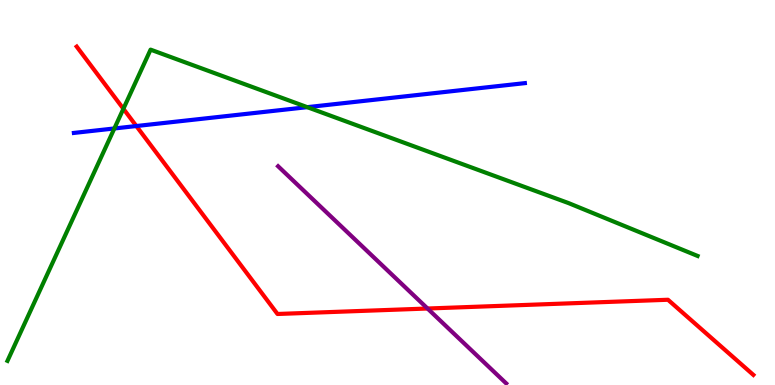[{'lines': ['blue', 'red'], 'intersections': [{'x': 1.76, 'y': 6.73}]}, {'lines': ['green', 'red'], 'intersections': [{'x': 1.59, 'y': 7.17}]}, {'lines': ['purple', 'red'], 'intersections': [{'x': 5.52, 'y': 1.99}]}, {'lines': ['blue', 'green'], 'intersections': [{'x': 1.48, 'y': 6.66}, {'x': 3.96, 'y': 7.22}]}, {'lines': ['blue', 'purple'], 'intersections': []}, {'lines': ['green', 'purple'], 'intersections': []}]